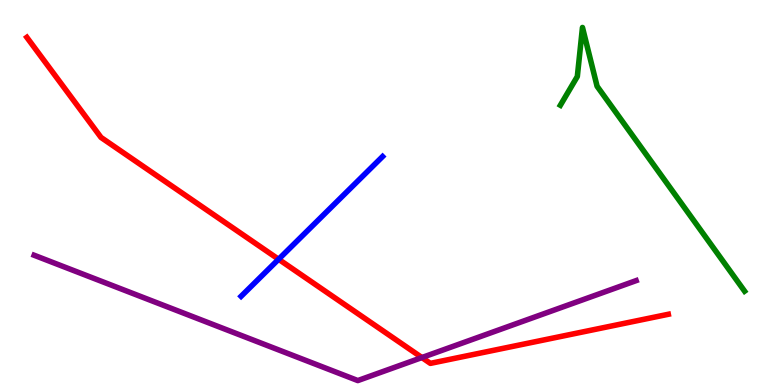[{'lines': ['blue', 'red'], 'intersections': [{'x': 3.59, 'y': 3.27}]}, {'lines': ['green', 'red'], 'intersections': []}, {'lines': ['purple', 'red'], 'intersections': [{'x': 5.44, 'y': 0.713}]}, {'lines': ['blue', 'green'], 'intersections': []}, {'lines': ['blue', 'purple'], 'intersections': []}, {'lines': ['green', 'purple'], 'intersections': []}]